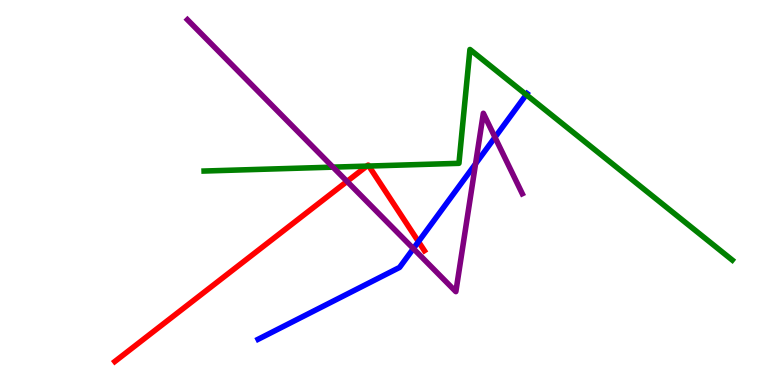[{'lines': ['blue', 'red'], 'intersections': [{'x': 5.4, 'y': 3.72}]}, {'lines': ['green', 'red'], 'intersections': [{'x': 4.73, 'y': 5.69}, {'x': 4.76, 'y': 5.69}]}, {'lines': ['purple', 'red'], 'intersections': [{'x': 4.48, 'y': 5.29}]}, {'lines': ['blue', 'green'], 'intersections': [{'x': 6.79, 'y': 7.54}]}, {'lines': ['blue', 'purple'], 'intersections': [{'x': 5.33, 'y': 3.54}, {'x': 6.14, 'y': 5.75}, {'x': 6.39, 'y': 6.43}]}, {'lines': ['green', 'purple'], 'intersections': [{'x': 4.3, 'y': 5.66}]}]